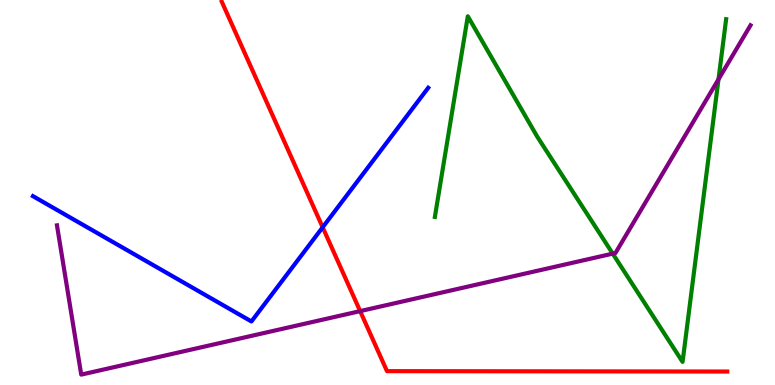[{'lines': ['blue', 'red'], 'intersections': [{'x': 4.16, 'y': 4.1}]}, {'lines': ['green', 'red'], 'intersections': []}, {'lines': ['purple', 'red'], 'intersections': [{'x': 4.65, 'y': 1.92}]}, {'lines': ['blue', 'green'], 'intersections': []}, {'lines': ['blue', 'purple'], 'intersections': []}, {'lines': ['green', 'purple'], 'intersections': [{'x': 7.91, 'y': 3.41}, {'x': 9.27, 'y': 7.94}]}]